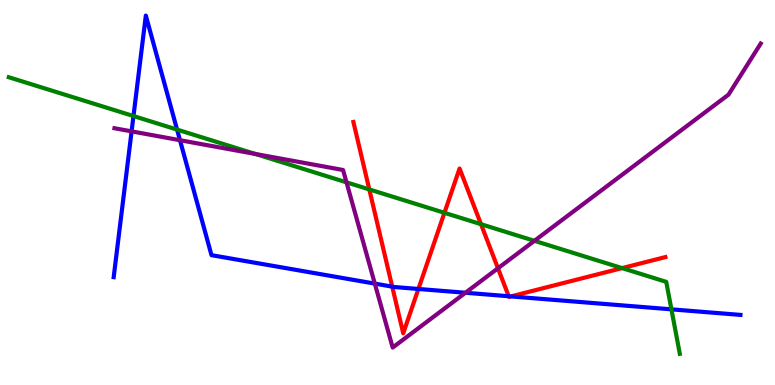[{'lines': ['blue', 'red'], 'intersections': [{'x': 5.06, 'y': 2.55}, {'x': 5.4, 'y': 2.49}, {'x': 6.56, 'y': 2.31}, {'x': 6.59, 'y': 2.3}]}, {'lines': ['green', 'red'], 'intersections': [{'x': 4.77, 'y': 5.08}, {'x': 5.73, 'y': 4.47}, {'x': 6.21, 'y': 4.18}, {'x': 8.03, 'y': 3.04}]}, {'lines': ['purple', 'red'], 'intersections': [{'x': 6.43, 'y': 3.03}]}, {'lines': ['blue', 'green'], 'intersections': [{'x': 1.72, 'y': 6.99}, {'x': 2.28, 'y': 6.63}, {'x': 8.66, 'y': 1.97}]}, {'lines': ['blue', 'purple'], 'intersections': [{'x': 1.7, 'y': 6.59}, {'x': 2.32, 'y': 6.36}, {'x': 4.84, 'y': 2.63}, {'x': 6.01, 'y': 2.4}]}, {'lines': ['green', 'purple'], 'intersections': [{'x': 3.3, 'y': 6.0}, {'x': 4.47, 'y': 5.26}, {'x': 6.9, 'y': 3.74}]}]